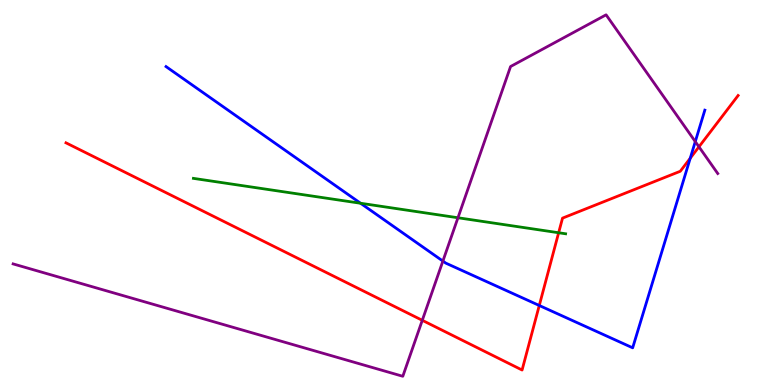[{'lines': ['blue', 'red'], 'intersections': [{'x': 6.96, 'y': 2.07}, {'x': 8.91, 'y': 5.89}]}, {'lines': ['green', 'red'], 'intersections': [{'x': 7.21, 'y': 3.95}]}, {'lines': ['purple', 'red'], 'intersections': [{'x': 5.45, 'y': 1.68}, {'x': 9.02, 'y': 6.19}]}, {'lines': ['blue', 'green'], 'intersections': [{'x': 4.65, 'y': 4.72}]}, {'lines': ['blue', 'purple'], 'intersections': [{'x': 5.71, 'y': 3.22}, {'x': 8.97, 'y': 6.32}]}, {'lines': ['green', 'purple'], 'intersections': [{'x': 5.91, 'y': 4.34}]}]